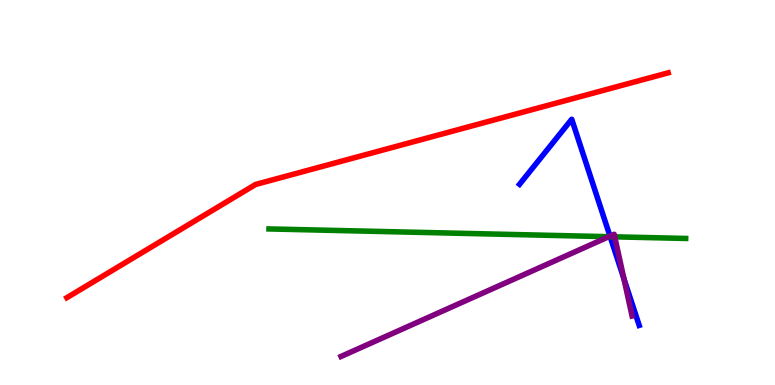[{'lines': ['blue', 'red'], 'intersections': []}, {'lines': ['green', 'red'], 'intersections': []}, {'lines': ['purple', 'red'], 'intersections': []}, {'lines': ['blue', 'green'], 'intersections': [{'x': 7.87, 'y': 3.85}]}, {'lines': ['blue', 'purple'], 'intersections': [{'x': 7.87, 'y': 3.87}, {'x': 8.05, 'y': 2.76}]}, {'lines': ['green', 'purple'], 'intersections': [{'x': 7.86, 'y': 3.85}, {'x': 7.93, 'y': 3.85}]}]